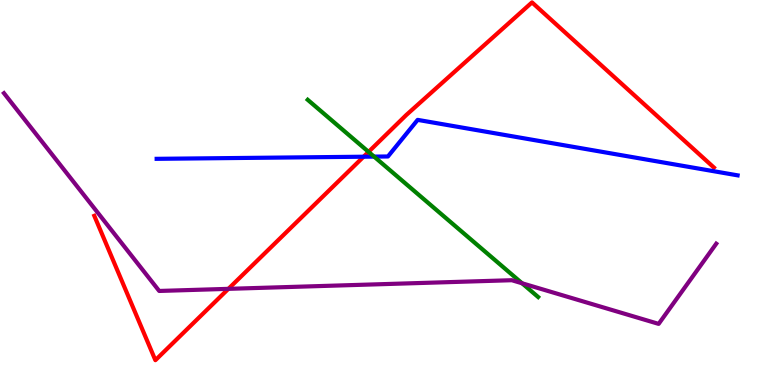[{'lines': ['blue', 'red'], 'intersections': [{'x': 4.69, 'y': 5.93}]}, {'lines': ['green', 'red'], 'intersections': [{'x': 4.76, 'y': 6.06}]}, {'lines': ['purple', 'red'], 'intersections': [{'x': 2.95, 'y': 2.5}]}, {'lines': ['blue', 'green'], 'intersections': [{'x': 4.83, 'y': 5.93}]}, {'lines': ['blue', 'purple'], 'intersections': []}, {'lines': ['green', 'purple'], 'intersections': [{'x': 6.74, 'y': 2.64}]}]